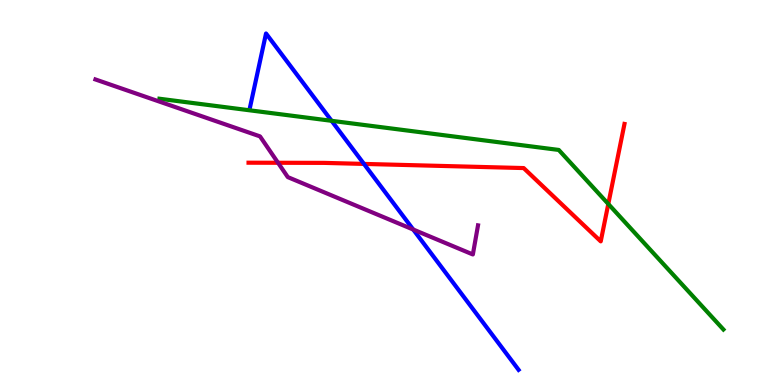[{'lines': ['blue', 'red'], 'intersections': [{'x': 4.7, 'y': 5.74}]}, {'lines': ['green', 'red'], 'intersections': [{'x': 7.85, 'y': 4.7}]}, {'lines': ['purple', 'red'], 'intersections': [{'x': 3.59, 'y': 5.77}]}, {'lines': ['blue', 'green'], 'intersections': [{'x': 4.28, 'y': 6.86}]}, {'lines': ['blue', 'purple'], 'intersections': [{'x': 5.33, 'y': 4.04}]}, {'lines': ['green', 'purple'], 'intersections': []}]